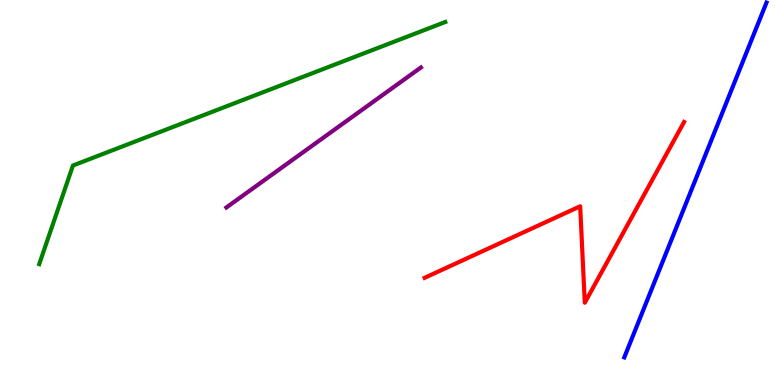[{'lines': ['blue', 'red'], 'intersections': []}, {'lines': ['green', 'red'], 'intersections': []}, {'lines': ['purple', 'red'], 'intersections': []}, {'lines': ['blue', 'green'], 'intersections': []}, {'lines': ['blue', 'purple'], 'intersections': []}, {'lines': ['green', 'purple'], 'intersections': []}]